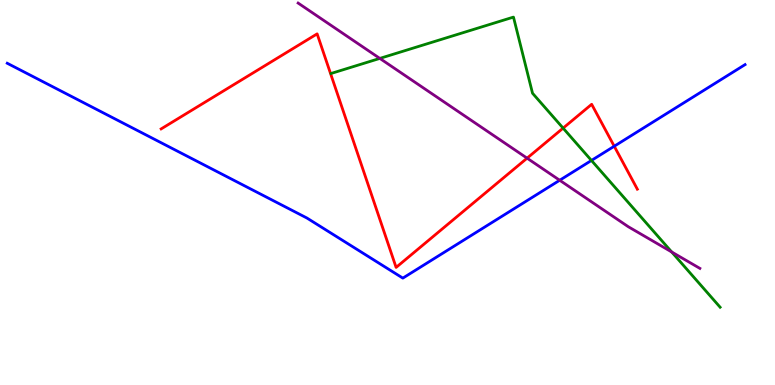[{'lines': ['blue', 'red'], 'intersections': [{'x': 7.93, 'y': 6.2}]}, {'lines': ['green', 'red'], 'intersections': [{'x': 7.27, 'y': 6.67}]}, {'lines': ['purple', 'red'], 'intersections': [{'x': 6.8, 'y': 5.89}]}, {'lines': ['blue', 'green'], 'intersections': [{'x': 7.63, 'y': 5.83}]}, {'lines': ['blue', 'purple'], 'intersections': [{'x': 7.22, 'y': 5.32}]}, {'lines': ['green', 'purple'], 'intersections': [{'x': 4.9, 'y': 8.48}, {'x': 8.67, 'y': 3.46}]}]